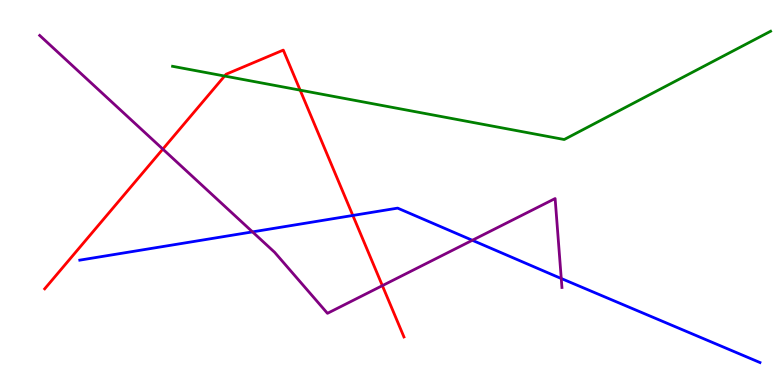[{'lines': ['blue', 'red'], 'intersections': [{'x': 4.55, 'y': 4.4}]}, {'lines': ['green', 'red'], 'intersections': [{'x': 2.9, 'y': 8.03}, {'x': 3.87, 'y': 7.66}]}, {'lines': ['purple', 'red'], 'intersections': [{'x': 2.1, 'y': 6.13}, {'x': 4.93, 'y': 2.58}]}, {'lines': ['blue', 'green'], 'intersections': []}, {'lines': ['blue', 'purple'], 'intersections': [{'x': 3.26, 'y': 3.98}, {'x': 6.09, 'y': 3.76}, {'x': 7.24, 'y': 2.77}]}, {'lines': ['green', 'purple'], 'intersections': []}]